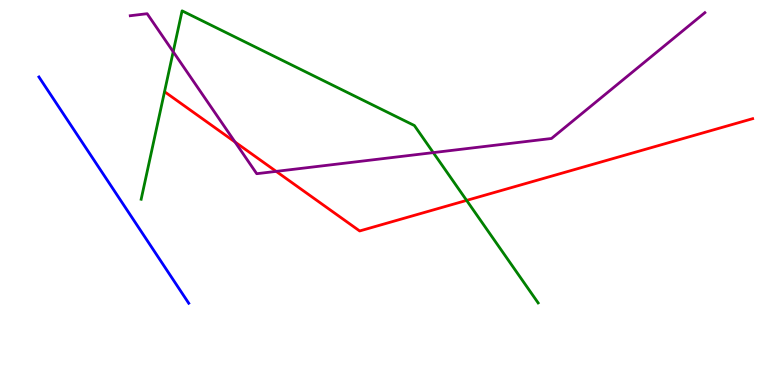[{'lines': ['blue', 'red'], 'intersections': []}, {'lines': ['green', 'red'], 'intersections': [{'x': 6.02, 'y': 4.79}]}, {'lines': ['purple', 'red'], 'intersections': [{'x': 3.03, 'y': 6.31}, {'x': 3.56, 'y': 5.55}]}, {'lines': ['blue', 'green'], 'intersections': []}, {'lines': ['blue', 'purple'], 'intersections': []}, {'lines': ['green', 'purple'], 'intersections': [{'x': 2.23, 'y': 8.66}, {'x': 5.59, 'y': 6.04}]}]